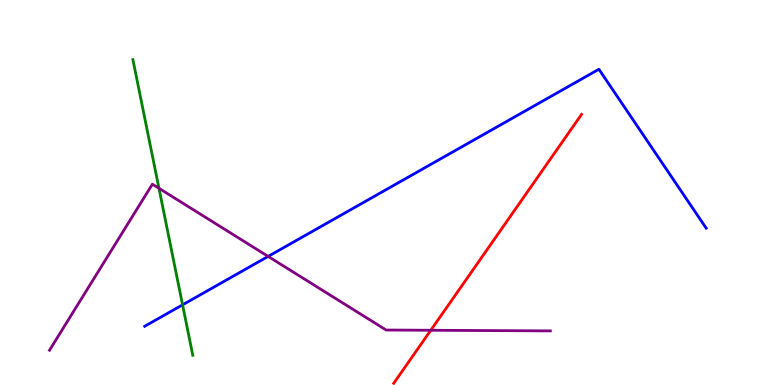[{'lines': ['blue', 'red'], 'intersections': []}, {'lines': ['green', 'red'], 'intersections': []}, {'lines': ['purple', 'red'], 'intersections': [{'x': 5.56, 'y': 1.42}]}, {'lines': ['blue', 'green'], 'intersections': [{'x': 2.36, 'y': 2.08}]}, {'lines': ['blue', 'purple'], 'intersections': [{'x': 3.46, 'y': 3.34}]}, {'lines': ['green', 'purple'], 'intersections': [{'x': 2.05, 'y': 5.11}]}]